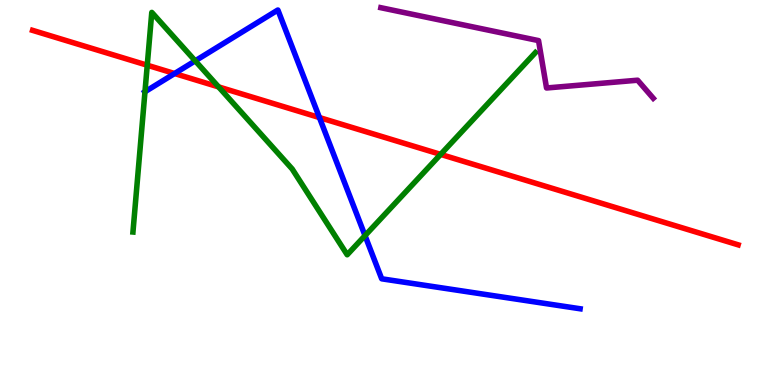[{'lines': ['blue', 'red'], 'intersections': [{'x': 2.25, 'y': 8.09}, {'x': 4.12, 'y': 6.95}]}, {'lines': ['green', 'red'], 'intersections': [{'x': 1.9, 'y': 8.31}, {'x': 2.82, 'y': 7.74}, {'x': 5.69, 'y': 5.99}]}, {'lines': ['purple', 'red'], 'intersections': []}, {'lines': ['blue', 'green'], 'intersections': [{'x': 1.87, 'y': 7.62}, {'x': 2.52, 'y': 8.42}, {'x': 4.71, 'y': 3.88}]}, {'lines': ['blue', 'purple'], 'intersections': []}, {'lines': ['green', 'purple'], 'intersections': []}]